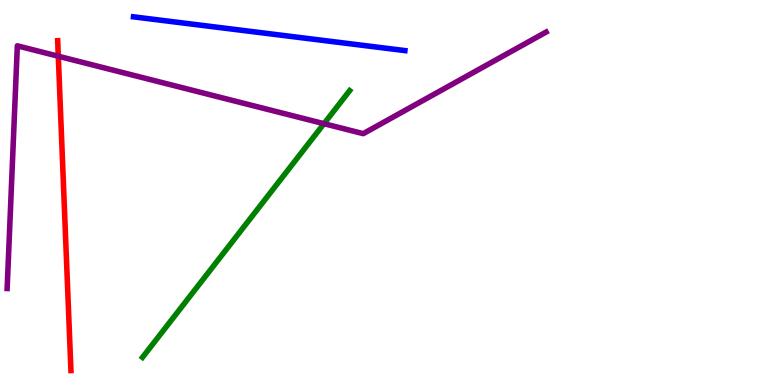[{'lines': ['blue', 'red'], 'intersections': []}, {'lines': ['green', 'red'], 'intersections': []}, {'lines': ['purple', 'red'], 'intersections': [{'x': 0.752, 'y': 8.54}]}, {'lines': ['blue', 'green'], 'intersections': []}, {'lines': ['blue', 'purple'], 'intersections': []}, {'lines': ['green', 'purple'], 'intersections': [{'x': 4.18, 'y': 6.79}]}]